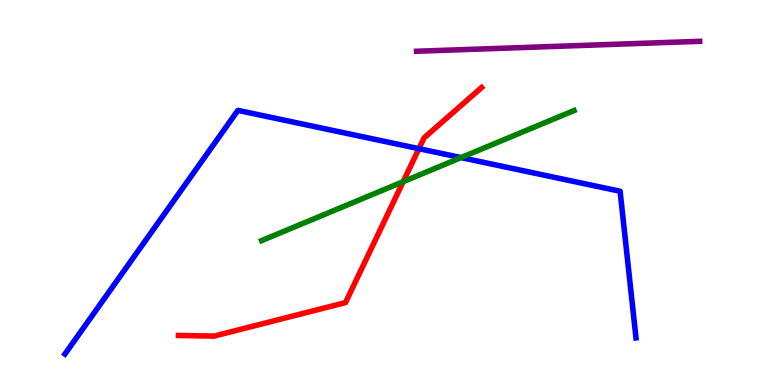[{'lines': ['blue', 'red'], 'intersections': [{'x': 5.41, 'y': 6.14}]}, {'lines': ['green', 'red'], 'intersections': [{'x': 5.2, 'y': 5.28}]}, {'lines': ['purple', 'red'], 'intersections': []}, {'lines': ['blue', 'green'], 'intersections': [{'x': 5.95, 'y': 5.91}]}, {'lines': ['blue', 'purple'], 'intersections': []}, {'lines': ['green', 'purple'], 'intersections': []}]